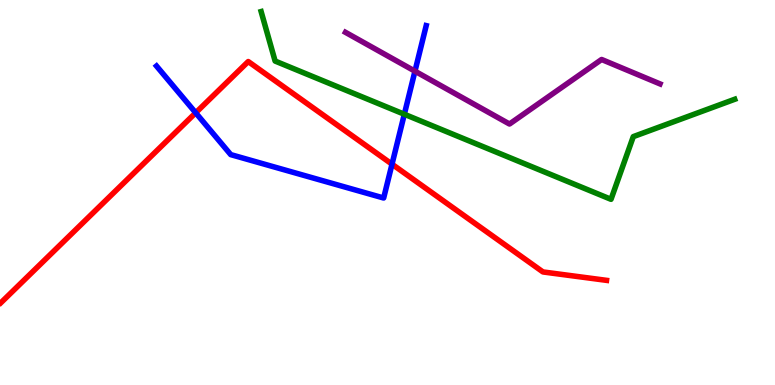[{'lines': ['blue', 'red'], 'intersections': [{'x': 2.53, 'y': 7.07}, {'x': 5.06, 'y': 5.74}]}, {'lines': ['green', 'red'], 'intersections': []}, {'lines': ['purple', 'red'], 'intersections': []}, {'lines': ['blue', 'green'], 'intersections': [{'x': 5.22, 'y': 7.03}]}, {'lines': ['blue', 'purple'], 'intersections': [{'x': 5.35, 'y': 8.15}]}, {'lines': ['green', 'purple'], 'intersections': []}]